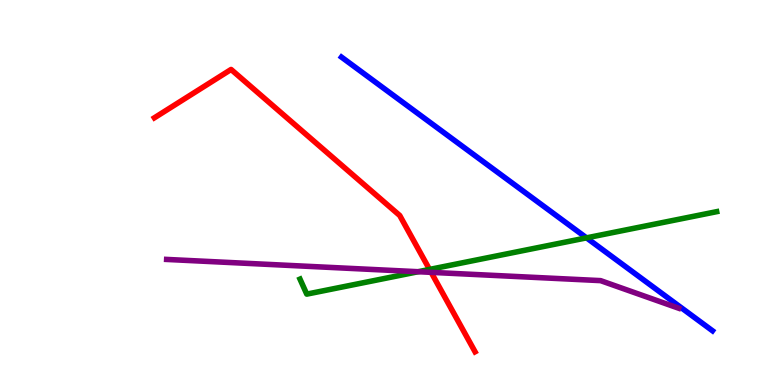[{'lines': ['blue', 'red'], 'intersections': []}, {'lines': ['green', 'red'], 'intersections': [{'x': 5.54, 'y': 3.0}]}, {'lines': ['purple', 'red'], 'intersections': [{'x': 5.56, 'y': 2.93}]}, {'lines': ['blue', 'green'], 'intersections': [{'x': 7.57, 'y': 3.82}]}, {'lines': ['blue', 'purple'], 'intersections': []}, {'lines': ['green', 'purple'], 'intersections': [{'x': 5.4, 'y': 2.94}]}]